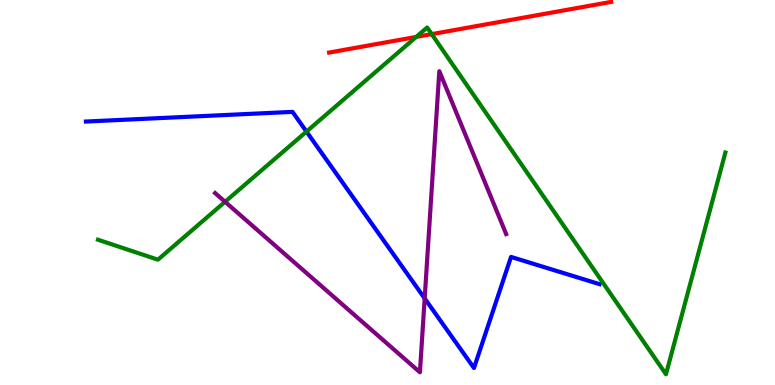[{'lines': ['blue', 'red'], 'intersections': []}, {'lines': ['green', 'red'], 'intersections': [{'x': 5.37, 'y': 9.04}, {'x': 5.57, 'y': 9.11}]}, {'lines': ['purple', 'red'], 'intersections': []}, {'lines': ['blue', 'green'], 'intersections': [{'x': 3.95, 'y': 6.58}]}, {'lines': ['blue', 'purple'], 'intersections': [{'x': 5.48, 'y': 2.25}]}, {'lines': ['green', 'purple'], 'intersections': [{'x': 2.9, 'y': 4.76}]}]